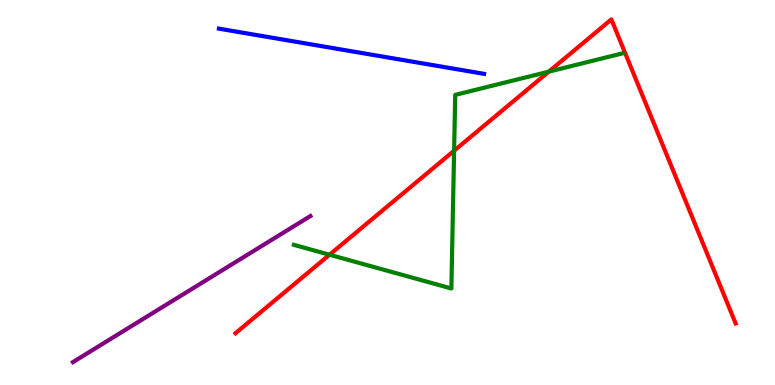[{'lines': ['blue', 'red'], 'intersections': []}, {'lines': ['green', 'red'], 'intersections': [{'x': 4.25, 'y': 3.38}, {'x': 5.86, 'y': 6.09}, {'x': 7.08, 'y': 8.14}]}, {'lines': ['purple', 'red'], 'intersections': []}, {'lines': ['blue', 'green'], 'intersections': []}, {'lines': ['blue', 'purple'], 'intersections': []}, {'lines': ['green', 'purple'], 'intersections': []}]